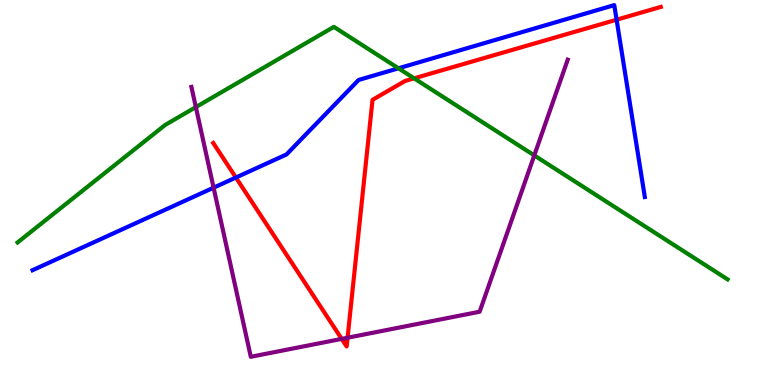[{'lines': ['blue', 'red'], 'intersections': [{'x': 3.04, 'y': 5.39}, {'x': 7.96, 'y': 9.49}]}, {'lines': ['green', 'red'], 'intersections': [{'x': 5.34, 'y': 7.97}]}, {'lines': ['purple', 'red'], 'intersections': [{'x': 4.41, 'y': 1.2}, {'x': 4.48, 'y': 1.23}]}, {'lines': ['blue', 'green'], 'intersections': [{'x': 5.14, 'y': 8.23}]}, {'lines': ['blue', 'purple'], 'intersections': [{'x': 2.76, 'y': 5.12}]}, {'lines': ['green', 'purple'], 'intersections': [{'x': 2.53, 'y': 7.22}, {'x': 6.89, 'y': 5.96}]}]